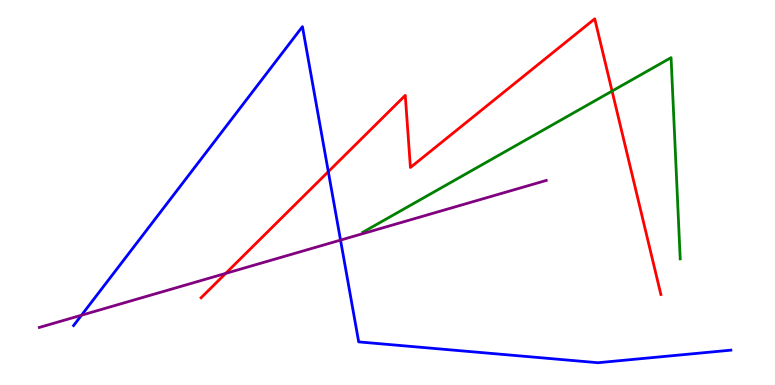[{'lines': ['blue', 'red'], 'intersections': [{'x': 4.24, 'y': 5.54}]}, {'lines': ['green', 'red'], 'intersections': [{'x': 7.9, 'y': 7.63}]}, {'lines': ['purple', 'red'], 'intersections': [{'x': 2.91, 'y': 2.9}]}, {'lines': ['blue', 'green'], 'intersections': []}, {'lines': ['blue', 'purple'], 'intersections': [{'x': 1.05, 'y': 1.81}, {'x': 4.39, 'y': 3.76}]}, {'lines': ['green', 'purple'], 'intersections': []}]